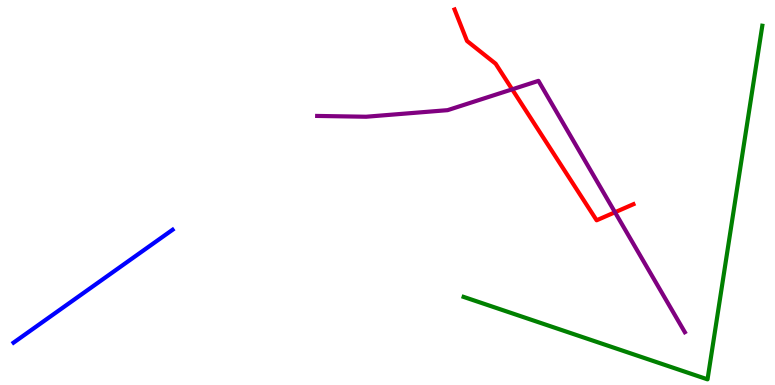[{'lines': ['blue', 'red'], 'intersections': []}, {'lines': ['green', 'red'], 'intersections': []}, {'lines': ['purple', 'red'], 'intersections': [{'x': 6.61, 'y': 7.68}, {'x': 7.94, 'y': 4.49}]}, {'lines': ['blue', 'green'], 'intersections': []}, {'lines': ['blue', 'purple'], 'intersections': []}, {'lines': ['green', 'purple'], 'intersections': []}]